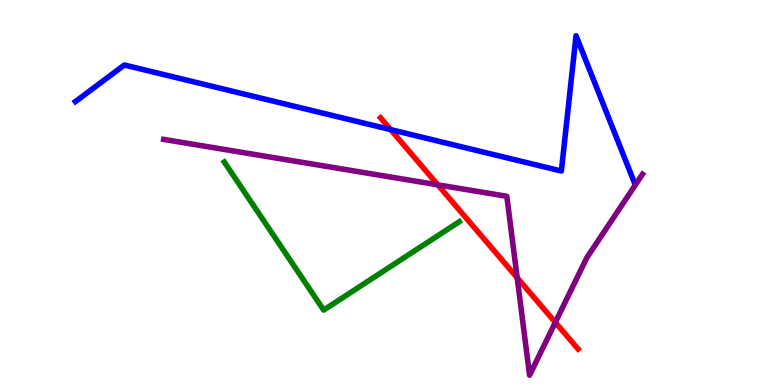[{'lines': ['blue', 'red'], 'intersections': [{'x': 5.04, 'y': 6.63}]}, {'lines': ['green', 'red'], 'intersections': []}, {'lines': ['purple', 'red'], 'intersections': [{'x': 5.65, 'y': 5.2}, {'x': 6.67, 'y': 2.79}, {'x': 7.17, 'y': 1.63}]}, {'lines': ['blue', 'green'], 'intersections': []}, {'lines': ['blue', 'purple'], 'intersections': []}, {'lines': ['green', 'purple'], 'intersections': []}]